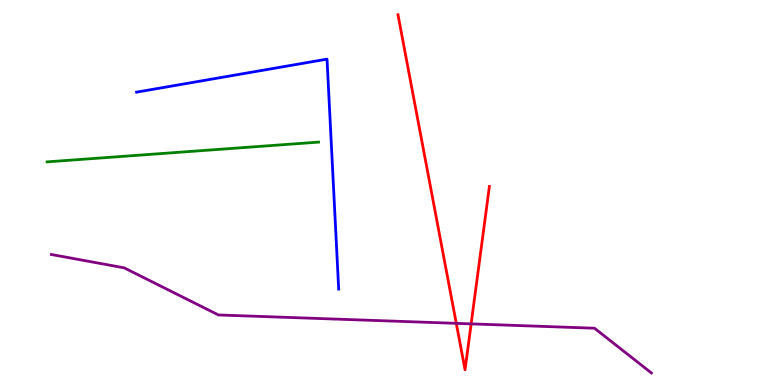[{'lines': ['blue', 'red'], 'intersections': []}, {'lines': ['green', 'red'], 'intersections': []}, {'lines': ['purple', 'red'], 'intersections': [{'x': 5.89, 'y': 1.6}, {'x': 6.08, 'y': 1.59}]}, {'lines': ['blue', 'green'], 'intersections': []}, {'lines': ['blue', 'purple'], 'intersections': []}, {'lines': ['green', 'purple'], 'intersections': []}]